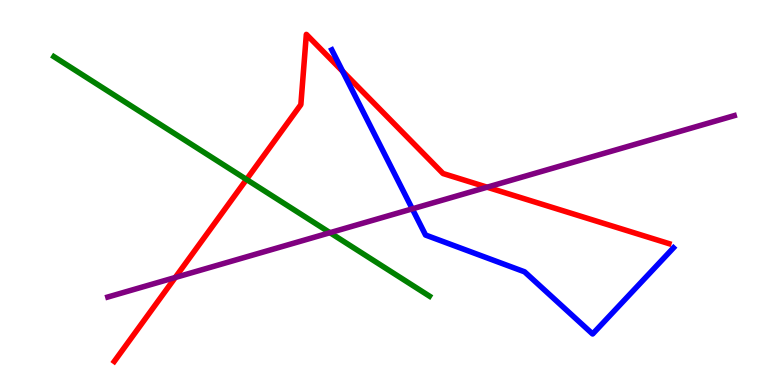[{'lines': ['blue', 'red'], 'intersections': [{'x': 4.42, 'y': 8.15}]}, {'lines': ['green', 'red'], 'intersections': [{'x': 3.18, 'y': 5.34}]}, {'lines': ['purple', 'red'], 'intersections': [{'x': 2.26, 'y': 2.79}, {'x': 6.29, 'y': 5.14}]}, {'lines': ['blue', 'green'], 'intersections': []}, {'lines': ['blue', 'purple'], 'intersections': [{'x': 5.32, 'y': 4.57}]}, {'lines': ['green', 'purple'], 'intersections': [{'x': 4.26, 'y': 3.96}]}]